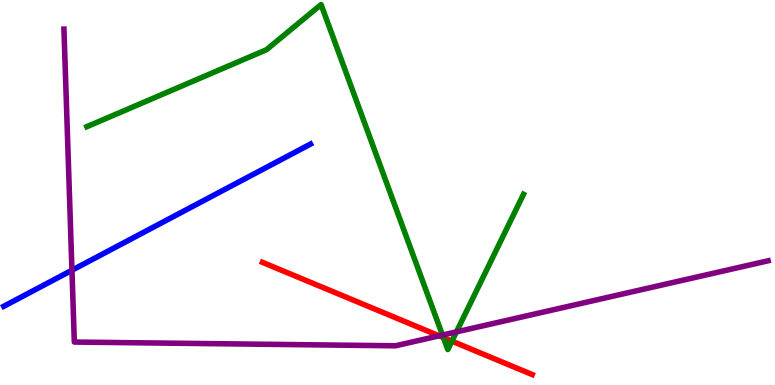[{'lines': ['blue', 'red'], 'intersections': []}, {'lines': ['green', 'red'], 'intersections': [{'x': 5.72, 'y': 1.23}, {'x': 5.83, 'y': 1.14}]}, {'lines': ['purple', 'red'], 'intersections': [{'x': 5.67, 'y': 1.28}]}, {'lines': ['blue', 'green'], 'intersections': []}, {'lines': ['blue', 'purple'], 'intersections': [{'x': 0.928, 'y': 2.98}]}, {'lines': ['green', 'purple'], 'intersections': [{'x': 5.71, 'y': 1.3}, {'x': 5.89, 'y': 1.38}]}]